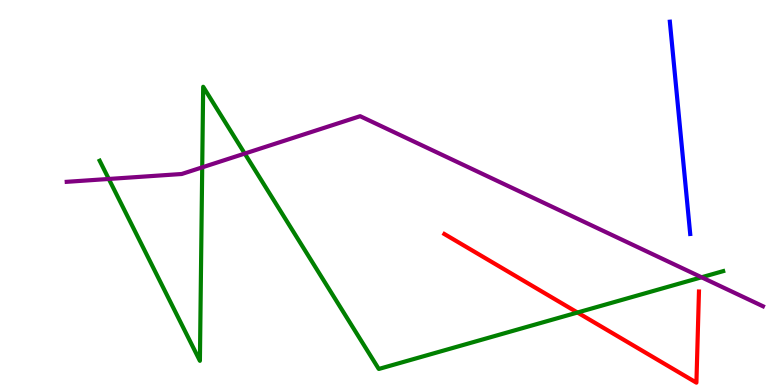[{'lines': ['blue', 'red'], 'intersections': []}, {'lines': ['green', 'red'], 'intersections': [{'x': 7.45, 'y': 1.88}]}, {'lines': ['purple', 'red'], 'intersections': []}, {'lines': ['blue', 'green'], 'intersections': []}, {'lines': ['blue', 'purple'], 'intersections': []}, {'lines': ['green', 'purple'], 'intersections': [{'x': 1.4, 'y': 5.35}, {'x': 2.61, 'y': 5.65}, {'x': 3.16, 'y': 6.01}, {'x': 9.05, 'y': 2.8}]}]